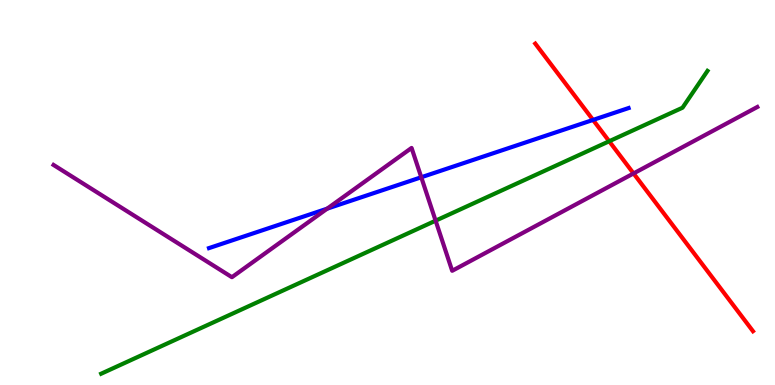[{'lines': ['blue', 'red'], 'intersections': [{'x': 7.65, 'y': 6.89}]}, {'lines': ['green', 'red'], 'intersections': [{'x': 7.86, 'y': 6.33}]}, {'lines': ['purple', 'red'], 'intersections': [{'x': 8.17, 'y': 5.5}]}, {'lines': ['blue', 'green'], 'intersections': []}, {'lines': ['blue', 'purple'], 'intersections': [{'x': 4.22, 'y': 4.58}, {'x': 5.44, 'y': 5.4}]}, {'lines': ['green', 'purple'], 'intersections': [{'x': 5.62, 'y': 4.27}]}]